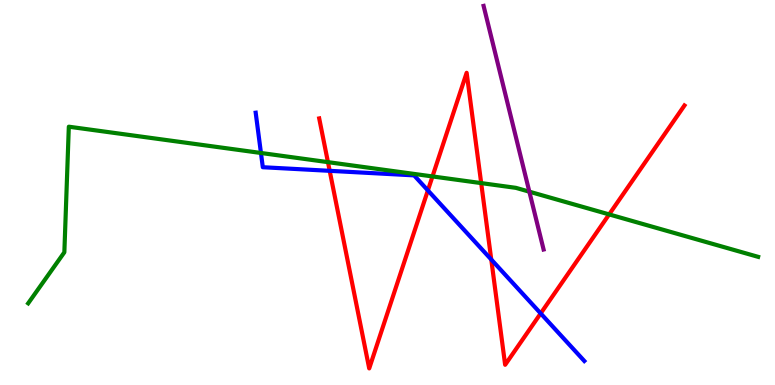[{'lines': ['blue', 'red'], 'intersections': [{'x': 4.25, 'y': 5.56}, {'x': 5.52, 'y': 5.05}, {'x': 6.34, 'y': 3.26}, {'x': 6.98, 'y': 1.86}]}, {'lines': ['green', 'red'], 'intersections': [{'x': 4.23, 'y': 5.79}, {'x': 5.58, 'y': 5.42}, {'x': 6.21, 'y': 5.24}, {'x': 7.86, 'y': 4.43}]}, {'lines': ['purple', 'red'], 'intersections': []}, {'lines': ['blue', 'green'], 'intersections': [{'x': 3.37, 'y': 6.03}]}, {'lines': ['blue', 'purple'], 'intersections': []}, {'lines': ['green', 'purple'], 'intersections': [{'x': 6.83, 'y': 5.02}]}]